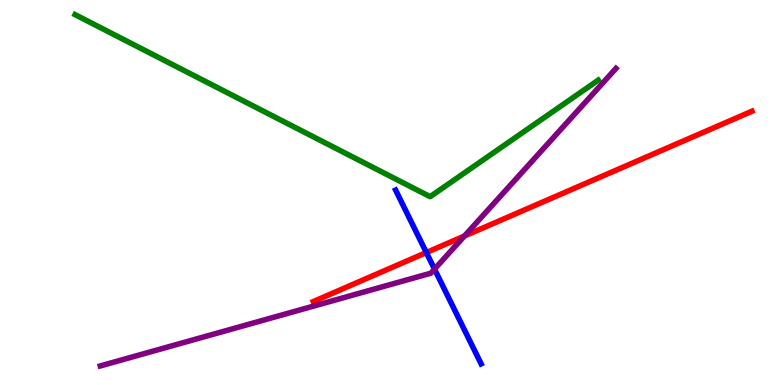[{'lines': ['blue', 'red'], 'intersections': [{'x': 5.5, 'y': 3.44}]}, {'lines': ['green', 'red'], 'intersections': []}, {'lines': ['purple', 'red'], 'intersections': [{'x': 5.99, 'y': 3.87}]}, {'lines': ['blue', 'green'], 'intersections': []}, {'lines': ['blue', 'purple'], 'intersections': [{'x': 5.61, 'y': 3.01}]}, {'lines': ['green', 'purple'], 'intersections': []}]